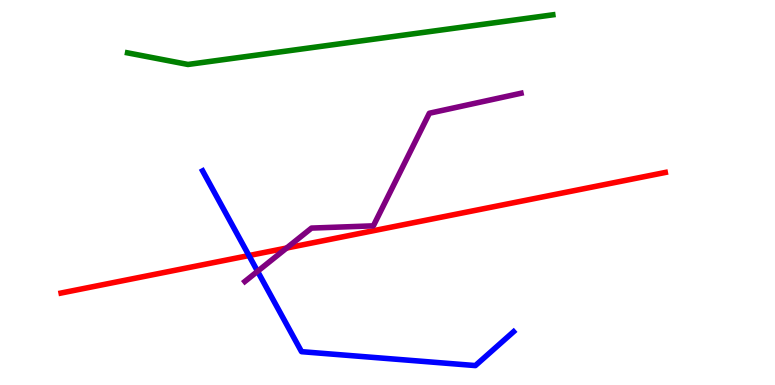[{'lines': ['blue', 'red'], 'intersections': [{'x': 3.21, 'y': 3.36}]}, {'lines': ['green', 'red'], 'intersections': []}, {'lines': ['purple', 'red'], 'intersections': [{'x': 3.7, 'y': 3.56}]}, {'lines': ['blue', 'green'], 'intersections': []}, {'lines': ['blue', 'purple'], 'intersections': [{'x': 3.32, 'y': 2.95}]}, {'lines': ['green', 'purple'], 'intersections': []}]